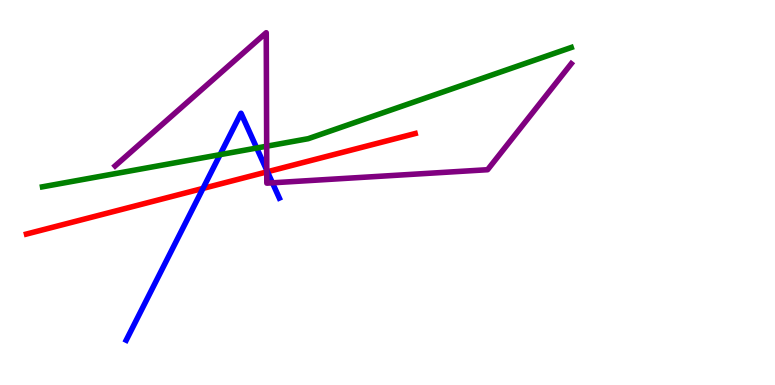[{'lines': ['blue', 'red'], 'intersections': [{'x': 2.62, 'y': 5.11}, {'x': 3.45, 'y': 5.54}]}, {'lines': ['green', 'red'], 'intersections': []}, {'lines': ['purple', 'red'], 'intersections': [{'x': 3.44, 'y': 5.53}]}, {'lines': ['blue', 'green'], 'intersections': [{'x': 2.84, 'y': 5.98}, {'x': 3.31, 'y': 6.16}]}, {'lines': ['blue', 'purple'], 'intersections': [{'x': 3.44, 'y': 5.58}, {'x': 3.52, 'y': 5.25}]}, {'lines': ['green', 'purple'], 'intersections': [{'x': 3.44, 'y': 6.2}]}]